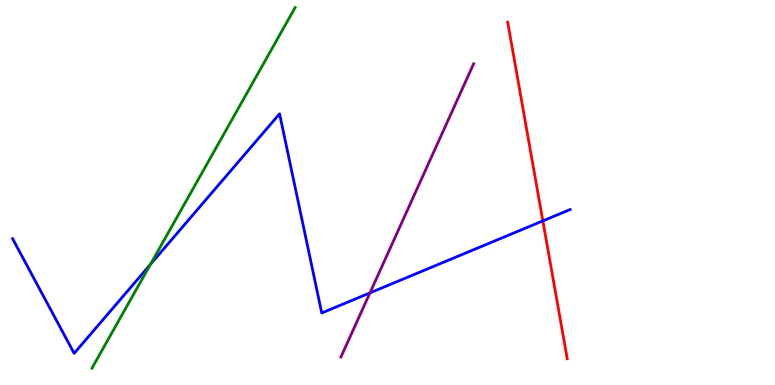[{'lines': ['blue', 'red'], 'intersections': [{'x': 7.0, 'y': 4.26}]}, {'lines': ['green', 'red'], 'intersections': []}, {'lines': ['purple', 'red'], 'intersections': []}, {'lines': ['blue', 'green'], 'intersections': [{'x': 1.94, 'y': 3.13}]}, {'lines': ['blue', 'purple'], 'intersections': [{'x': 4.77, 'y': 2.39}]}, {'lines': ['green', 'purple'], 'intersections': []}]